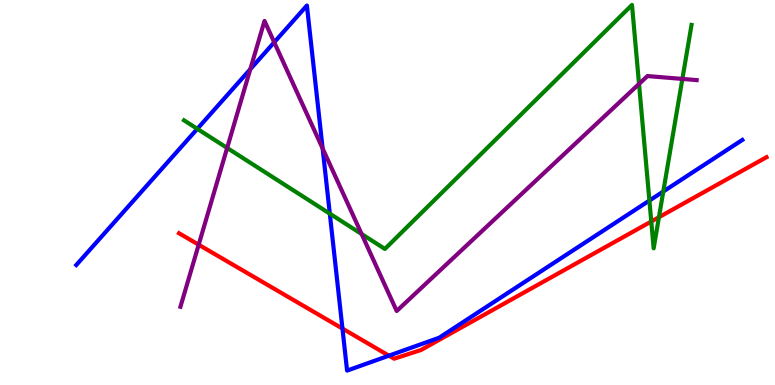[{'lines': ['blue', 'red'], 'intersections': [{'x': 4.42, 'y': 1.47}, {'x': 5.02, 'y': 0.762}]}, {'lines': ['green', 'red'], 'intersections': [{'x': 8.4, 'y': 4.25}, {'x': 8.5, 'y': 4.36}]}, {'lines': ['purple', 'red'], 'intersections': [{'x': 2.56, 'y': 3.64}]}, {'lines': ['blue', 'green'], 'intersections': [{'x': 2.55, 'y': 6.65}, {'x': 4.26, 'y': 4.45}, {'x': 8.38, 'y': 4.79}, {'x': 8.56, 'y': 5.03}]}, {'lines': ['blue', 'purple'], 'intersections': [{'x': 3.23, 'y': 8.2}, {'x': 3.54, 'y': 8.9}, {'x': 4.16, 'y': 6.14}]}, {'lines': ['green', 'purple'], 'intersections': [{'x': 2.93, 'y': 6.16}, {'x': 4.67, 'y': 3.92}, {'x': 8.25, 'y': 7.82}, {'x': 8.8, 'y': 7.95}]}]